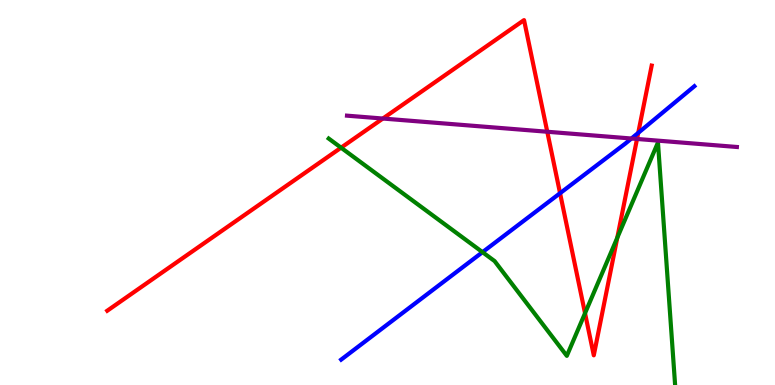[{'lines': ['blue', 'red'], 'intersections': [{'x': 7.23, 'y': 4.98}, {'x': 8.24, 'y': 6.55}]}, {'lines': ['green', 'red'], 'intersections': [{'x': 4.4, 'y': 6.16}, {'x': 7.55, 'y': 1.86}, {'x': 7.96, 'y': 3.82}]}, {'lines': ['purple', 'red'], 'intersections': [{'x': 4.94, 'y': 6.92}, {'x': 7.06, 'y': 6.58}, {'x': 8.22, 'y': 6.39}]}, {'lines': ['blue', 'green'], 'intersections': [{'x': 6.23, 'y': 3.45}]}, {'lines': ['blue', 'purple'], 'intersections': [{'x': 8.15, 'y': 6.4}]}, {'lines': ['green', 'purple'], 'intersections': []}]